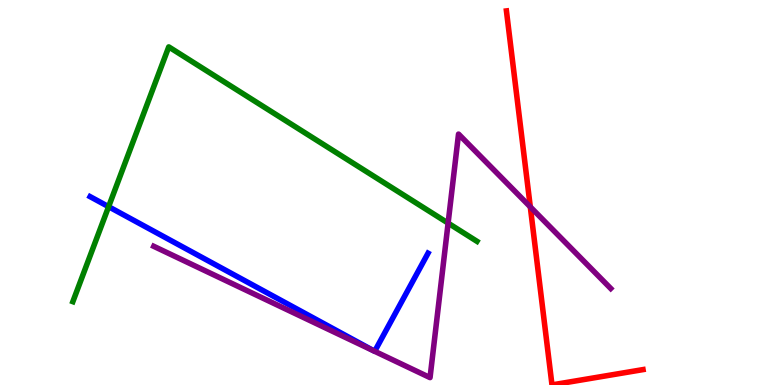[{'lines': ['blue', 'red'], 'intersections': []}, {'lines': ['green', 'red'], 'intersections': []}, {'lines': ['purple', 'red'], 'intersections': [{'x': 6.84, 'y': 4.63}]}, {'lines': ['blue', 'green'], 'intersections': [{'x': 1.4, 'y': 4.63}]}, {'lines': ['blue', 'purple'], 'intersections': []}, {'lines': ['green', 'purple'], 'intersections': [{'x': 5.78, 'y': 4.2}]}]